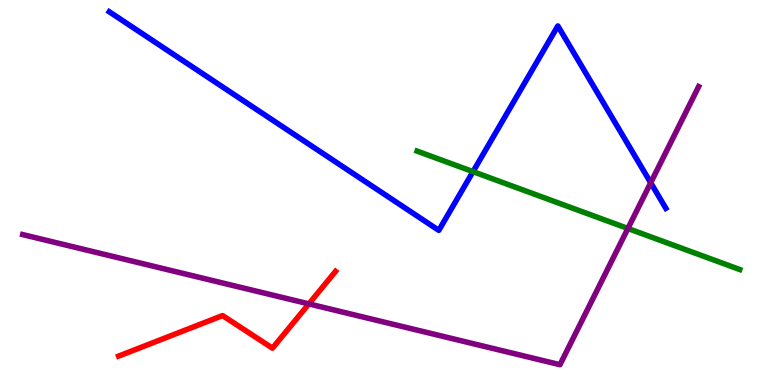[{'lines': ['blue', 'red'], 'intersections': []}, {'lines': ['green', 'red'], 'intersections': []}, {'lines': ['purple', 'red'], 'intersections': [{'x': 3.99, 'y': 2.11}]}, {'lines': ['blue', 'green'], 'intersections': [{'x': 6.1, 'y': 5.54}]}, {'lines': ['blue', 'purple'], 'intersections': [{'x': 8.4, 'y': 5.25}]}, {'lines': ['green', 'purple'], 'intersections': [{'x': 8.1, 'y': 4.07}]}]